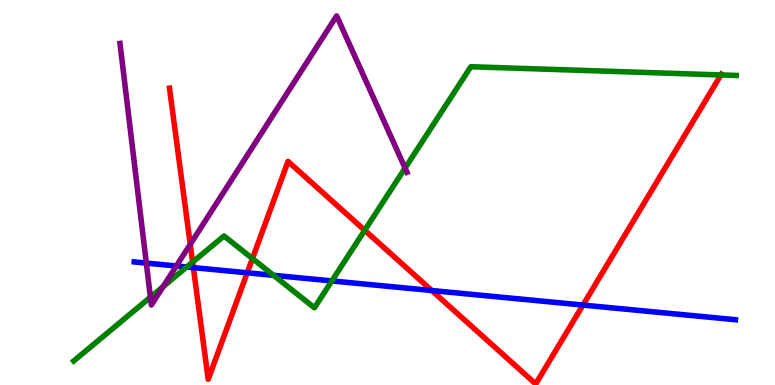[{'lines': ['blue', 'red'], 'intersections': [{'x': 2.49, 'y': 3.05}, {'x': 3.19, 'y': 2.91}, {'x': 5.57, 'y': 2.45}, {'x': 7.52, 'y': 2.08}]}, {'lines': ['green', 'red'], 'intersections': [{'x': 2.49, 'y': 3.19}, {'x': 3.26, 'y': 3.28}, {'x': 4.71, 'y': 4.02}, {'x': 9.3, 'y': 8.05}]}, {'lines': ['purple', 'red'], 'intersections': [{'x': 2.45, 'y': 3.65}]}, {'lines': ['blue', 'green'], 'intersections': [{'x': 2.41, 'y': 3.07}, {'x': 3.53, 'y': 2.85}, {'x': 4.28, 'y': 2.7}]}, {'lines': ['blue', 'purple'], 'intersections': [{'x': 1.89, 'y': 3.17}, {'x': 2.28, 'y': 3.09}]}, {'lines': ['green', 'purple'], 'intersections': [{'x': 1.94, 'y': 2.28}, {'x': 2.1, 'y': 2.56}, {'x': 5.23, 'y': 5.63}]}]